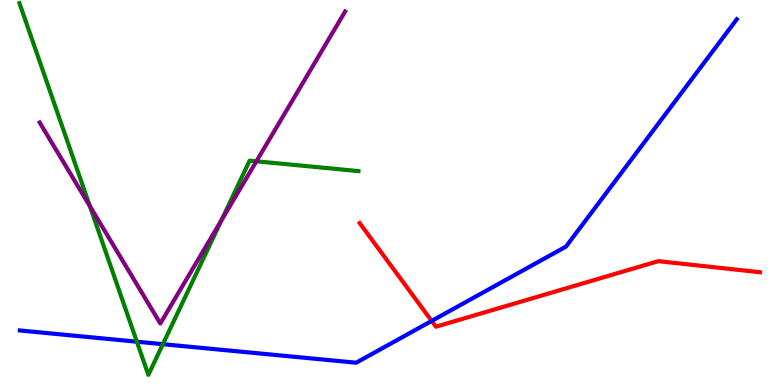[{'lines': ['blue', 'red'], 'intersections': [{'x': 5.57, 'y': 1.66}]}, {'lines': ['green', 'red'], 'intersections': []}, {'lines': ['purple', 'red'], 'intersections': []}, {'lines': ['blue', 'green'], 'intersections': [{'x': 1.77, 'y': 1.12}, {'x': 2.1, 'y': 1.06}]}, {'lines': ['blue', 'purple'], 'intersections': []}, {'lines': ['green', 'purple'], 'intersections': [{'x': 1.16, 'y': 4.65}, {'x': 2.86, 'y': 4.28}, {'x': 3.31, 'y': 5.81}]}]